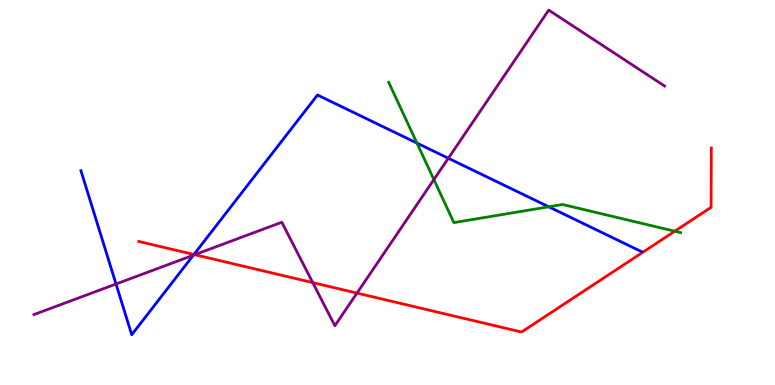[{'lines': ['blue', 'red'], 'intersections': [{'x': 2.5, 'y': 3.39}]}, {'lines': ['green', 'red'], 'intersections': [{'x': 8.71, 'y': 3.99}]}, {'lines': ['purple', 'red'], 'intersections': [{'x': 2.51, 'y': 3.38}, {'x': 4.04, 'y': 2.66}, {'x': 4.61, 'y': 2.39}]}, {'lines': ['blue', 'green'], 'intersections': [{'x': 5.38, 'y': 6.28}, {'x': 7.08, 'y': 4.63}]}, {'lines': ['blue', 'purple'], 'intersections': [{'x': 1.5, 'y': 2.62}, {'x': 2.49, 'y': 3.37}, {'x': 5.79, 'y': 5.89}]}, {'lines': ['green', 'purple'], 'intersections': [{'x': 5.6, 'y': 5.34}]}]